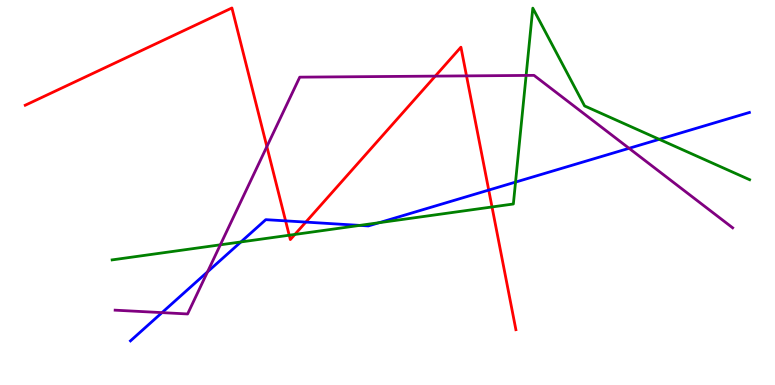[{'lines': ['blue', 'red'], 'intersections': [{'x': 3.69, 'y': 4.26}, {'x': 3.95, 'y': 4.23}, {'x': 6.31, 'y': 5.06}]}, {'lines': ['green', 'red'], 'intersections': [{'x': 3.73, 'y': 3.89}, {'x': 3.81, 'y': 3.91}, {'x': 6.35, 'y': 4.62}]}, {'lines': ['purple', 'red'], 'intersections': [{'x': 3.44, 'y': 6.19}, {'x': 5.62, 'y': 8.02}, {'x': 6.02, 'y': 8.03}]}, {'lines': ['blue', 'green'], 'intersections': [{'x': 3.11, 'y': 3.72}, {'x': 4.64, 'y': 4.15}, {'x': 4.89, 'y': 4.22}, {'x': 6.65, 'y': 5.27}, {'x': 8.51, 'y': 6.38}]}, {'lines': ['blue', 'purple'], 'intersections': [{'x': 2.09, 'y': 1.88}, {'x': 2.68, 'y': 2.94}, {'x': 8.12, 'y': 6.15}]}, {'lines': ['green', 'purple'], 'intersections': [{'x': 2.84, 'y': 3.64}, {'x': 6.79, 'y': 8.04}]}]